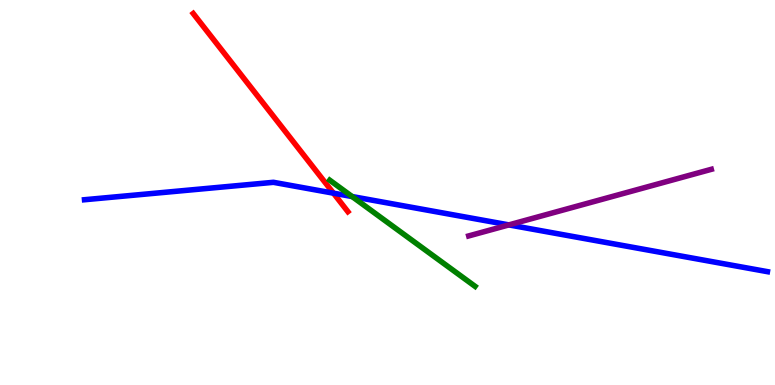[{'lines': ['blue', 'red'], 'intersections': [{'x': 4.3, 'y': 4.98}]}, {'lines': ['green', 'red'], 'intersections': []}, {'lines': ['purple', 'red'], 'intersections': []}, {'lines': ['blue', 'green'], 'intersections': [{'x': 4.54, 'y': 4.89}]}, {'lines': ['blue', 'purple'], 'intersections': [{'x': 6.57, 'y': 4.16}]}, {'lines': ['green', 'purple'], 'intersections': []}]